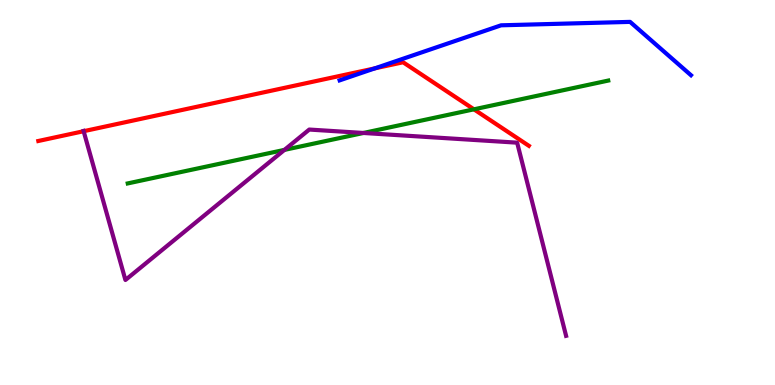[{'lines': ['blue', 'red'], 'intersections': [{'x': 4.84, 'y': 8.22}]}, {'lines': ['green', 'red'], 'intersections': [{'x': 6.12, 'y': 7.16}]}, {'lines': ['purple', 'red'], 'intersections': [{'x': 1.08, 'y': 6.59}]}, {'lines': ['blue', 'green'], 'intersections': []}, {'lines': ['blue', 'purple'], 'intersections': []}, {'lines': ['green', 'purple'], 'intersections': [{'x': 3.67, 'y': 6.11}, {'x': 4.69, 'y': 6.55}]}]